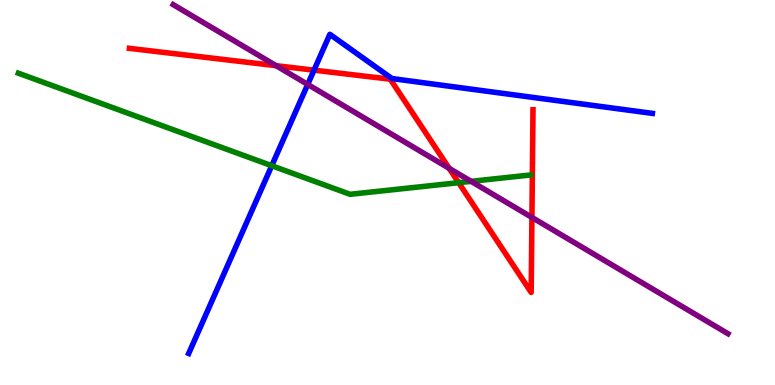[{'lines': ['blue', 'red'], 'intersections': [{'x': 4.05, 'y': 8.18}]}, {'lines': ['green', 'red'], 'intersections': [{'x': 5.92, 'y': 5.26}]}, {'lines': ['purple', 'red'], 'intersections': [{'x': 3.56, 'y': 8.29}, {'x': 5.8, 'y': 5.63}, {'x': 6.86, 'y': 4.35}]}, {'lines': ['blue', 'green'], 'intersections': [{'x': 3.51, 'y': 5.7}]}, {'lines': ['blue', 'purple'], 'intersections': [{'x': 3.97, 'y': 7.81}]}, {'lines': ['green', 'purple'], 'intersections': [{'x': 6.08, 'y': 5.29}]}]